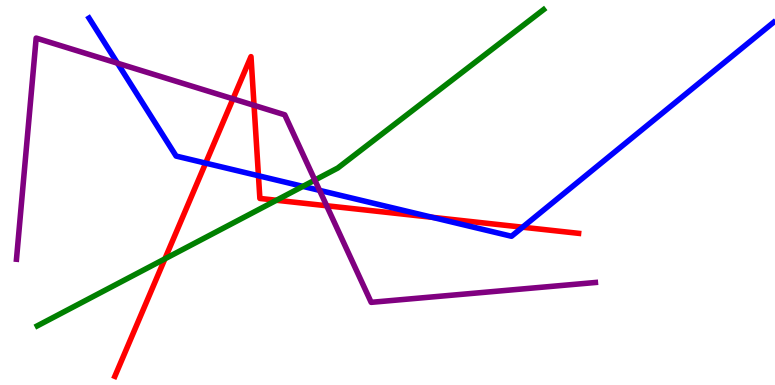[{'lines': ['blue', 'red'], 'intersections': [{'x': 2.65, 'y': 5.76}, {'x': 3.33, 'y': 5.43}, {'x': 5.58, 'y': 4.36}, {'x': 6.74, 'y': 4.1}]}, {'lines': ['green', 'red'], 'intersections': [{'x': 2.13, 'y': 3.28}, {'x': 3.57, 'y': 4.8}]}, {'lines': ['purple', 'red'], 'intersections': [{'x': 3.01, 'y': 7.43}, {'x': 3.28, 'y': 7.26}, {'x': 4.21, 'y': 4.66}]}, {'lines': ['blue', 'green'], 'intersections': [{'x': 3.91, 'y': 5.16}]}, {'lines': ['blue', 'purple'], 'intersections': [{'x': 1.52, 'y': 8.36}, {'x': 4.12, 'y': 5.06}]}, {'lines': ['green', 'purple'], 'intersections': [{'x': 4.06, 'y': 5.32}]}]